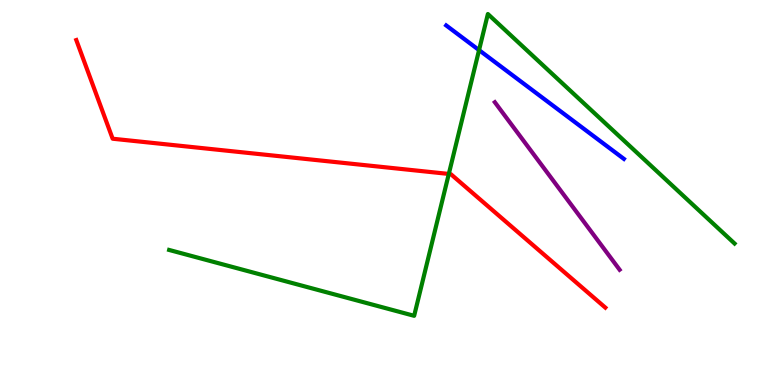[{'lines': ['blue', 'red'], 'intersections': []}, {'lines': ['green', 'red'], 'intersections': [{'x': 5.79, 'y': 5.48}]}, {'lines': ['purple', 'red'], 'intersections': []}, {'lines': ['blue', 'green'], 'intersections': [{'x': 6.18, 'y': 8.7}]}, {'lines': ['blue', 'purple'], 'intersections': []}, {'lines': ['green', 'purple'], 'intersections': []}]